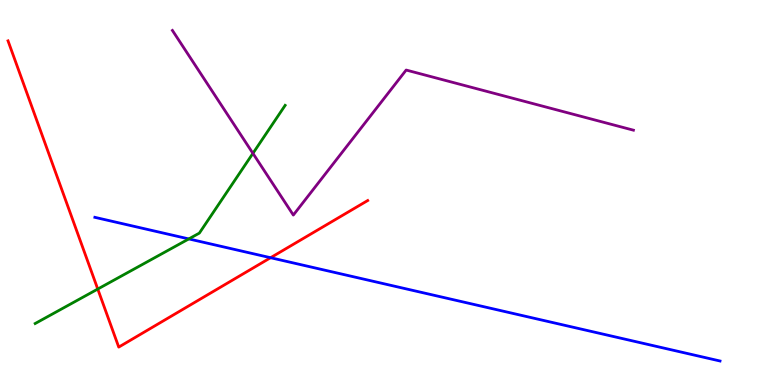[{'lines': ['blue', 'red'], 'intersections': [{'x': 3.49, 'y': 3.31}]}, {'lines': ['green', 'red'], 'intersections': [{'x': 1.26, 'y': 2.49}]}, {'lines': ['purple', 'red'], 'intersections': []}, {'lines': ['blue', 'green'], 'intersections': [{'x': 2.44, 'y': 3.79}]}, {'lines': ['blue', 'purple'], 'intersections': []}, {'lines': ['green', 'purple'], 'intersections': [{'x': 3.26, 'y': 6.02}]}]